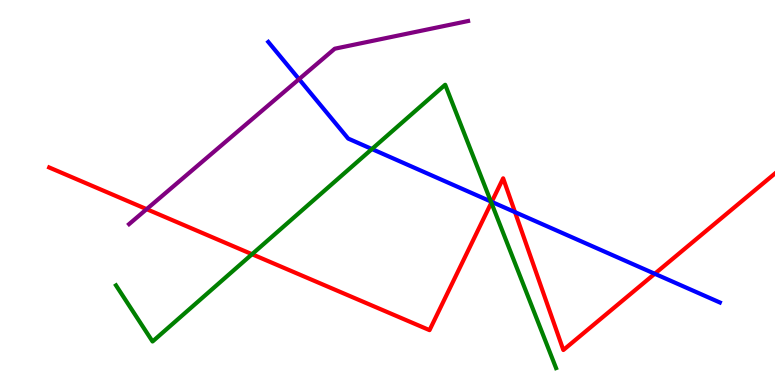[{'lines': ['blue', 'red'], 'intersections': [{'x': 6.34, 'y': 4.76}, {'x': 6.65, 'y': 4.49}, {'x': 8.45, 'y': 2.89}]}, {'lines': ['green', 'red'], 'intersections': [{'x': 3.25, 'y': 3.4}, {'x': 6.34, 'y': 4.74}]}, {'lines': ['purple', 'red'], 'intersections': [{'x': 1.89, 'y': 4.57}]}, {'lines': ['blue', 'green'], 'intersections': [{'x': 4.8, 'y': 6.13}, {'x': 6.33, 'y': 4.77}]}, {'lines': ['blue', 'purple'], 'intersections': [{'x': 3.86, 'y': 7.94}]}, {'lines': ['green', 'purple'], 'intersections': []}]